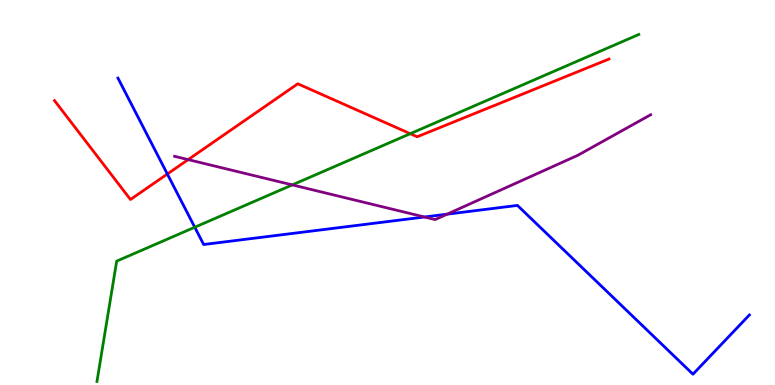[{'lines': ['blue', 'red'], 'intersections': [{'x': 2.16, 'y': 5.48}]}, {'lines': ['green', 'red'], 'intersections': [{'x': 5.29, 'y': 6.53}]}, {'lines': ['purple', 'red'], 'intersections': [{'x': 2.43, 'y': 5.85}]}, {'lines': ['blue', 'green'], 'intersections': [{'x': 2.51, 'y': 4.1}]}, {'lines': ['blue', 'purple'], 'intersections': [{'x': 5.48, 'y': 4.36}, {'x': 5.77, 'y': 4.44}]}, {'lines': ['green', 'purple'], 'intersections': [{'x': 3.77, 'y': 5.2}]}]